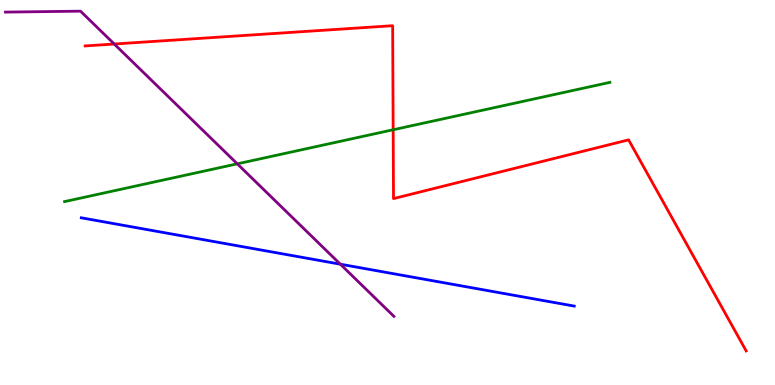[{'lines': ['blue', 'red'], 'intersections': []}, {'lines': ['green', 'red'], 'intersections': [{'x': 5.07, 'y': 6.63}]}, {'lines': ['purple', 'red'], 'intersections': [{'x': 1.47, 'y': 8.86}]}, {'lines': ['blue', 'green'], 'intersections': []}, {'lines': ['blue', 'purple'], 'intersections': [{'x': 4.39, 'y': 3.14}]}, {'lines': ['green', 'purple'], 'intersections': [{'x': 3.06, 'y': 5.74}]}]